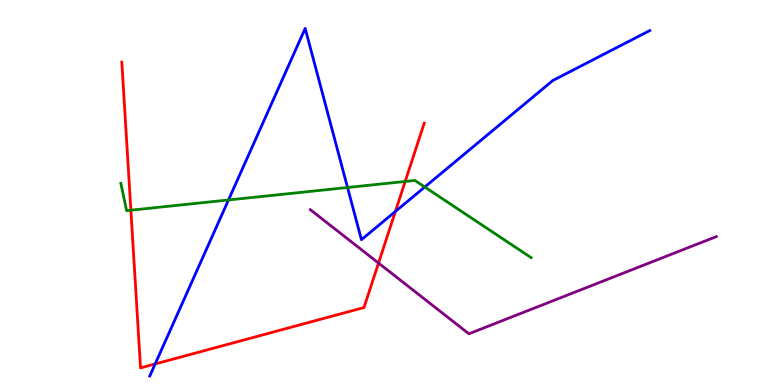[{'lines': ['blue', 'red'], 'intersections': [{'x': 2.0, 'y': 0.547}, {'x': 5.1, 'y': 4.51}]}, {'lines': ['green', 'red'], 'intersections': [{'x': 1.69, 'y': 4.54}, {'x': 5.23, 'y': 5.29}]}, {'lines': ['purple', 'red'], 'intersections': [{'x': 4.88, 'y': 3.17}]}, {'lines': ['blue', 'green'], 'intersections': [{'x': 2.95, 'y': 4.81}, {'x': 4.48, 'y': 5.13}, {'x': 5.48, 'y': 5.14}]}, {'lines': ['blue', 'purple'], 'intersections': []}, {'lines': ['green', 'purple'], 'intersections': []}]